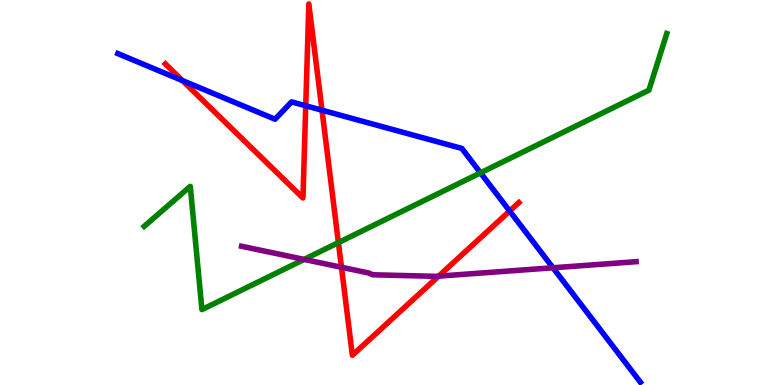[{'lines': ['blue', 'red'], 'intersections': [{'x': 2.35, 'y': 7.91}, {'x': 3.95, 'y': 7.25}, {'x': 4.15, 'y': 7.14}, {'x': 6.58, 'y': 4.52}]}, {'lines': ['green', 'red'], 'intersections': [{'x': 4.37, 'y': 3.7}]}, {'lines': ['purple', 'red'], 'intersections': [{'x': 4.41, 'y': 3.06}, {'x': 5.66, 'y': 2.83}]}, {'lines': ['blue', 'green'], 'intersections': [{'x': 6.2, 'y': 5.51}]}, {'lines': ['blue', 'purple'], 'intersections': [{'x': 7.14, 'y': 3.04}]}, {'lines': ['green', 'purple'], 'intersections': [{'x': 3.92, 'y': 3.26}]}]